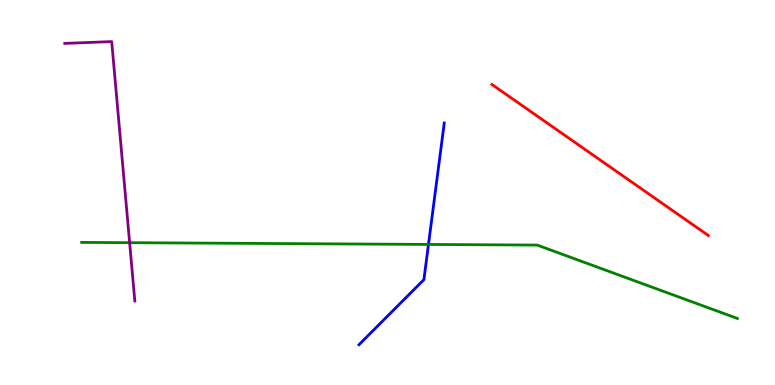[{'lines': ['blue', 'red'], 'intersections': []}, {'lines': ['green', 'red'], 'intersections': []}, {'lines': ['purple', 'red'], 'intersections': []}, {'lines': ['blue', 'green'], 'intersections': [{'x': 5.53, 'y': 3.65}]}, {'lines': ['blue', 'purple'], 'intersections': []}, {'lines': ['green', 'purple'], 'intersections': [{'x': 1.67, 'y': 3.7}]}]